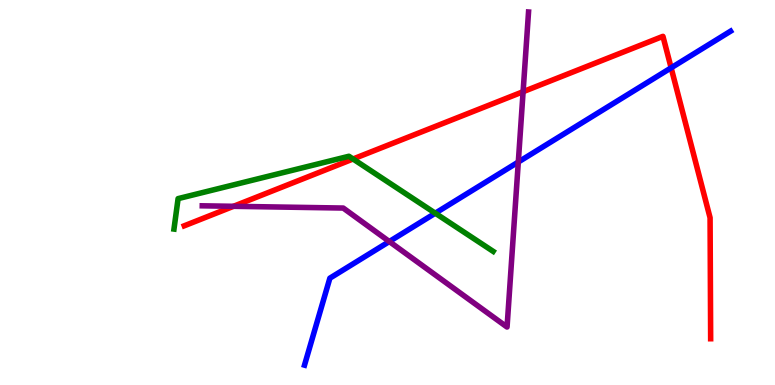[{'lines': ['blue', 'red'], 'intersections': [{'x': 8.66, 'y': 8.24}]}, {'lines': ['green', 'red'], 'intersections': [{'x': 4.56, 'y': 5.87}]}, {'lines': ['purple', 'red'], 'intersections': [{'x': 3.01, 'y': 4.64}, {'x': 6.75, 'y': 7.62}]}, {'lines': ['blue', 'green'], 'intersections': [{'x': 5.62, 'y': 4.46}]}, {'lines': ['blue', 'purple'], 'intersections': [{'x': 5.02, 'y': 3.73}, {'x': 6.69, 'y': 5.79}]}, {'lines': ['green', 'purple'], 'intersections': []}]